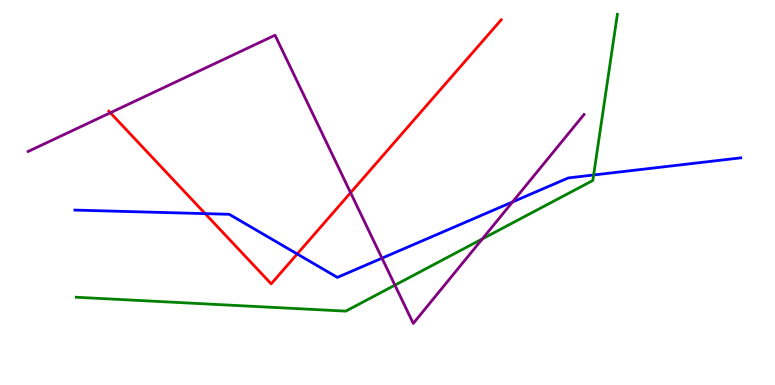[{'lines': ['blue', 'red'], 'intersections': [{'x': 2.65, 'y': 4.45}, {'x': 3.84, 'y': 3.4}]}, {'lines': ['green', 'red'], 'intersections': []}, {'lines': ['purple', 'red'], 'intersections': [{'x': 1.42, 'y': 7.07}, {'x': 4.52, 'y': 4.99}]}, {'lines': ['blue', 'green'], 'intersections': [{'x': 7.66, 'y': 5.45}]}, {'lines': ['blue', 'purple'], 'intersections': [{'x': 4.93, 'y': 3.29}, {'x': 6.61, 'y': 4.75}]}, {'lines': ['green', 'purple'], 'intersections': [{'x': 5.1, 'y': 2.59}, {'x': 6.22, 'y': 3.79}]}]